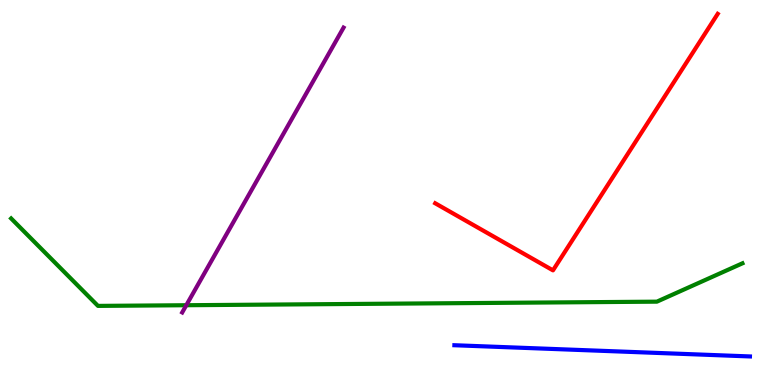[{'lines': ['blue', 'red'], 'intersections': []}, {'lines': ['green', 'red'], 'intersections': []}, {'lines': ['purple', 'red'], 'intersections': []}, {'lines': ['blue', 'green'], 'intersections': []}, {'lines': ['blue', 'purple'], 'intersections': []}, {'lines': ['green', 'purple'], 'intersections': [{'x': 2.4, 'y': 2.07}]}]